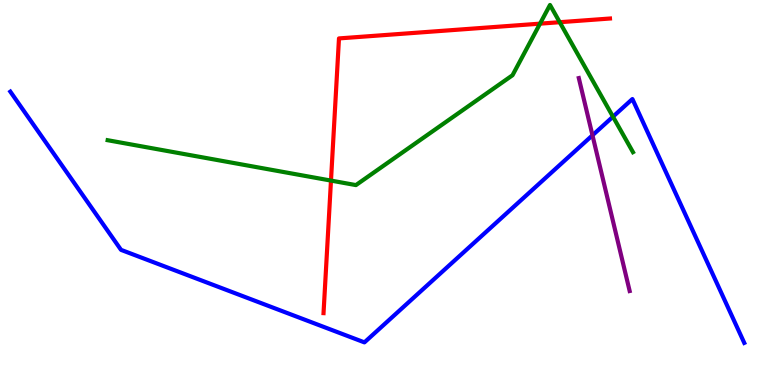[{'lines': ['blue', 'red'], 'intersections': []}, {'lines': ['green', 'red'], 'intersections': [{'x': 4.27, 'y': 5.31}, {'x': 6.97, 'y': 9.39}, {'x': 7.22, 'y': 9.42}]}, {'lines': ['purple', 'red'], 'intersections': []}, {'lines': ['blue', 'green'], 'intersections': [{'x': 7.91, 'y': 6.97}]}, {'lines': ['blue', 'purple'], 'intersections': [{'x': 7.64, 'y': 6.49}]}, {'lines': ['green', 'purple'], 'intersections': []}]